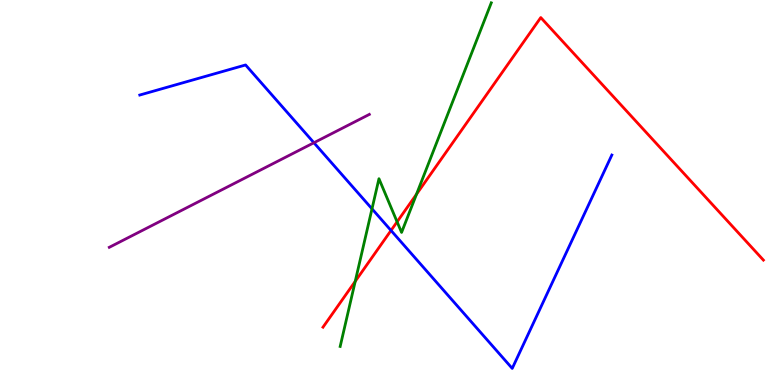[{'lines': ['blue', 'red'], 'intersections': [{'x': 5.05, 'y': 4.01}]}, {'lines': ['green', 'red'], 'intersections': [{'x': 4.58, 'y': 2.69}, {'x': 5.12, 'y': 4.24}, {'x': 5.37, 'y': 4.95}]}, {'lines': ['purple', 'red'], 'intersections': []}, {'lines': ['blue', 'green'], 'intersections': [{'x': 4.8, 'y': 4.58}]}, {'lines': ['blue', 'purple'], 'intersections': [{'x': 4.05, 'y': 6.29}]}, {'lines': ['green', 'purple'], 'intersections': []}]